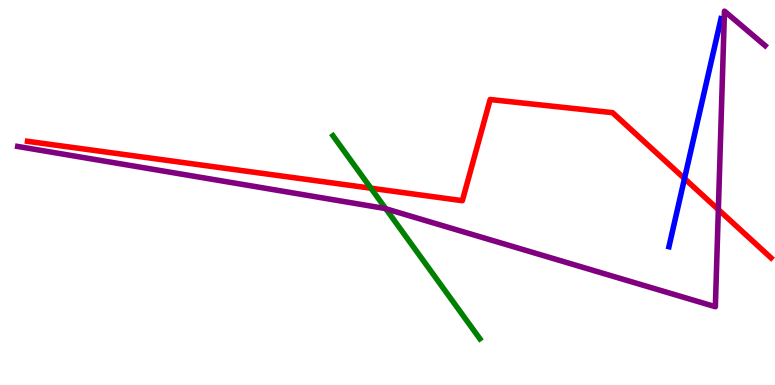[{'lines': ['blue', 'red'], 'intersections': [{'x': 8.83, 'y': 5.36}]}, {'lines': ['green', 'red'], 'intersections': [{'x': 4.79, 'y': 5.11}]}, {'lines': ['purple', 'red'], 'intersections': [{'x': 9.27, 'y': 4.56}]}, {'lines': ['blue', 'green'], 'intersections': []}, {'lines': ['blue', 'purple'], 'intersections': []}, {'lines': ['green', 'purple'], 'intersections': [{'x': 4.98, 'y': 4.58}]}]